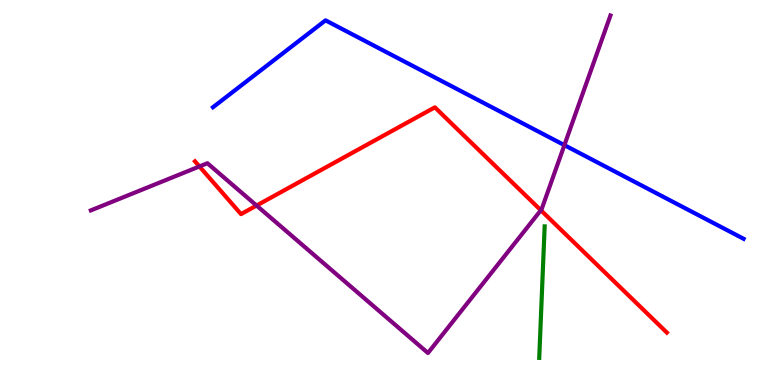[{'lines': ['blue', 'red'], 'intersections': []}, {'lines': ['green', 'red'], 'intersections': []}, {'lines': ['purple', 'red'], 'intersections': [{'x': 2.57, 'y': 5.68}, {'x': 3.31, 'y': 4.66}, {'x': 6.98, 'y': 4.54}]}, {'lines': ['blue', 'green'], 'intersections': []}, {'lines': ['blue', 'purple'], 'intersections': [{'x': 7.28, 'y': 6.23}]}, {'lines': ['green', 'purple'], 'intersections': []}]